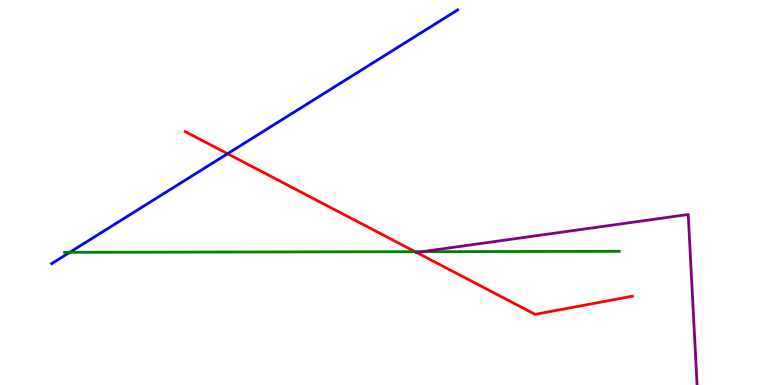[{'lines': ['blue', 'red'], 'intersections': [{'x': 2.94, 'y': 6.01}]}, {'lines': ['green', 'red'], 'intersections': [{'x': 5.36, 'y': 3.46}]}, {'lines': ['purple', 'red'], 'intersections': [{'x': 5.38, 'y': 3.44}]}, {'lines': ['blue', 'green'], 'intersections': [{'x': 0.9, 'y': 3.45}]}, {'lines': ['blue', 'purple'], 'intersections': []}, {'lines': ['green', 'purple'], 'intersections': [{'x': 5.45, 'y': 3.46}]}]